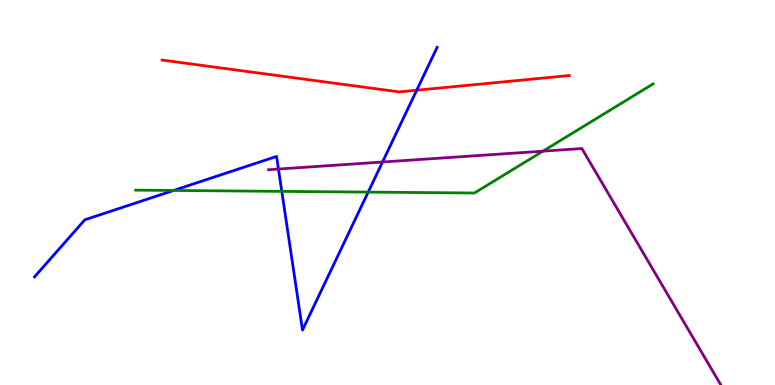[{'lines': ['blue', 'red'], 'intersections': [{'x': 5.38, 'y': 7.66}]}, {'lines': ['green', 'red'], 'intersections': []}, {'lines': ['purple', 'red'], 'intersections': []}, {'lines': ['blue', 'green'], 'intersections': [{'x': 2.24, 'y': 5.05}, {'x': 3.64, 'y': 5.03}, {'x': 4.75, 'y': 5.01}]}, {'lines': ['blue', 'purple'], 'intersections': [{'x': 3.59, 'y': 5.61}, {'x': 4.94, 'y': 5.79}]}, {'lines': ['green', 'purple'], 'intersections': [{'x': 7.01, 'y': 6.07}]}]